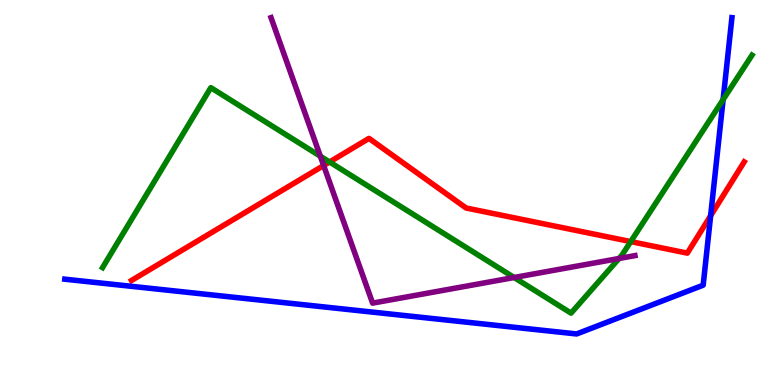[{'lines': ['blue', 'red'], 'intersections': [{'x': 9.17, 'y': 4.4}]}, {'lines': ['green', 'red'], 'intersections': [{'x': 4.25, 'y': 5.79}, {'x': 8.14, 'y': 3.72}]}, {'lines': ['purple', 'red'], 'intersections': [{'x': 4.18, 'y': 5.7}]}, {'lines': ['blue', 'green'], 'intersections': [{'x': 9.33, 'y': 7.41}]}, {'lines': ['blue', 'purple'], 'intersections': []}, {'lines': ['green', 'purple'], 'intersections': [{'x': 4.13, 'y': 5.94}, {'x': 6.63, 'y': 2.79}, {'x': 7.99, 'y': 3.29}]}]